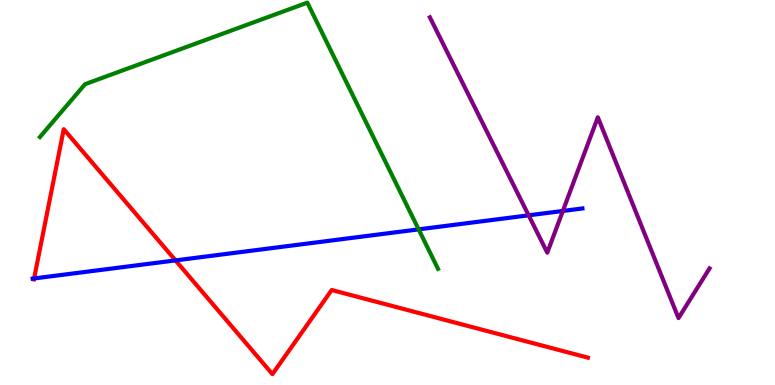[{'lines': ['blue', 'red'], 'intersections': [{'x': 0.44, 'y': 2.77}, {'x': 2.26, 'y': 3.24}]}, {'lines': ['green', 'red'], 'intersections': []}, {'lines': ['purple', 'red'], 'intersections': []}, {'lines': ['blue', 'green'], 'intersections': [{'x': 5.4, 'y': 4.04}]}, {'lines': ['blue', 'purple'], 'intersections': [{'x': 6.82, 'y': 4.41}, {'x': 7.26, 'y': 4.52}]}, {'lines': ['green', 'purple'], 'intersections': []}]